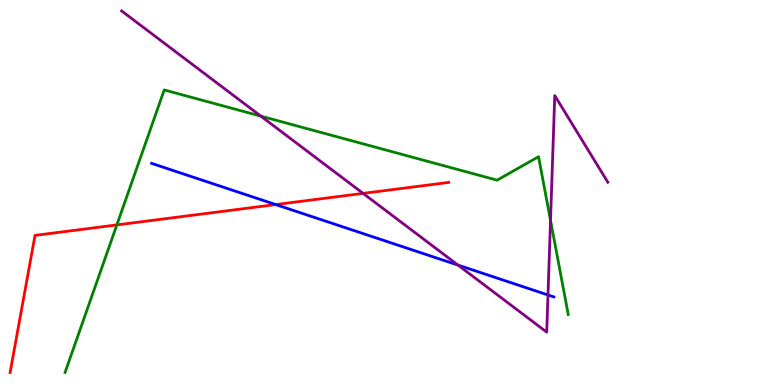[{'lines': ['blue', 'red'], 'intersections': [{'x': 3.56, 'y': 4.69}]}, {'lines': ['green', 'red'], 'intersections': [{'x': 1.51, 'y': 4.16}]}, {'lines': ['purple', 'red'], 'intersections': [{'x': 4.69, 'y': 4.98}]}, {'lines': ['blue', 'green'], 'intersections': []}, {'lines': ['blue', 'purple'], 'intersections': [{'x': 5.91, 'y': 3.11}, {'x': 7.07, 'y': 2.34}]}, {'lines': ['green', 'purple'], 'intersections': [{'x': 3.37, 'y': 6.98}, {'x': 7.1, 'y': 4.28}]}]